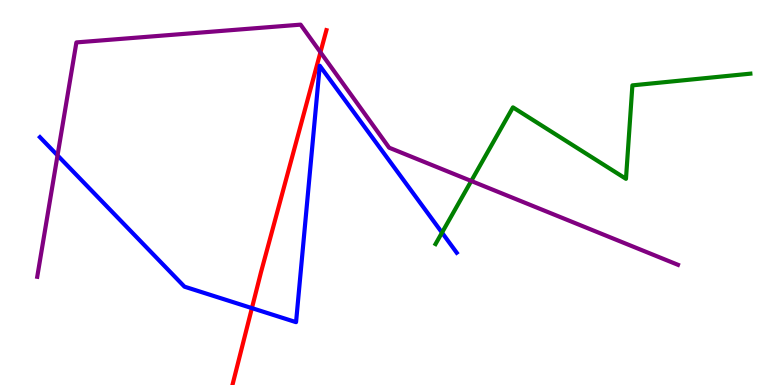[{'lines': ['blue', 'red'], 'intersections': [{'x': 3.25, 'y': 2.0}]}, {'lines': ['green', 'red'], 'intersections': []}, {'lines': ['purple', 'red'], 'intersections': [{'x': 4.13, 'y': 8.64}]}, {'lines': ['blue', 'green'], 'intersections': [{'x': 5.7, 'y': 3.96}]}, {'lines': ['blue', 'purple'], 'intersections': [{'x': 0.742, 'y': 5.96}]}, {'lines': ['green', 'purple'], 'intersections': [{'x': 6.08, 'y': 5.3}]}]